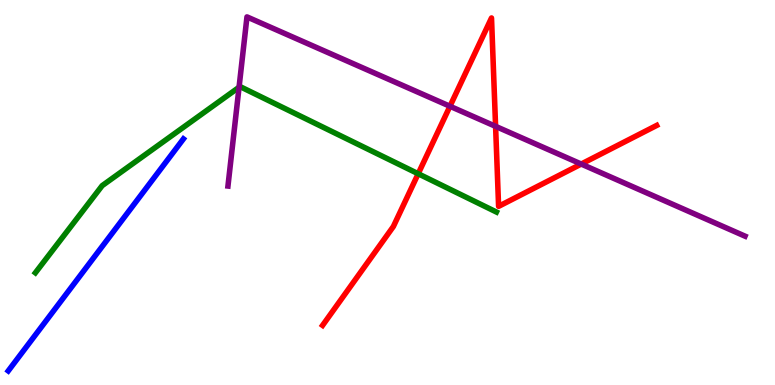[{'lines': ['blue', 'red'], 'intersections': []}, {'lines': ['green', 'red'], 'intersections': [{'x': 5.4, 'y': 5.49}]}, {'lines': ['purple', 'red'], 'intersections': [{'x': 5.81, 'y': 7.24}, {'x': 6.39, 'y': 6.72}, {'x': 7.5, 'y': 5.74}]}, {'lines': ['blue', 'green'], 'intersections': []}, {'lines': ['blue', 'purple'], 'intersections': []}, {'lines': ['green', 'purple'], 'intersections': [{'x': 3.08, 'y': 7.73}]}]